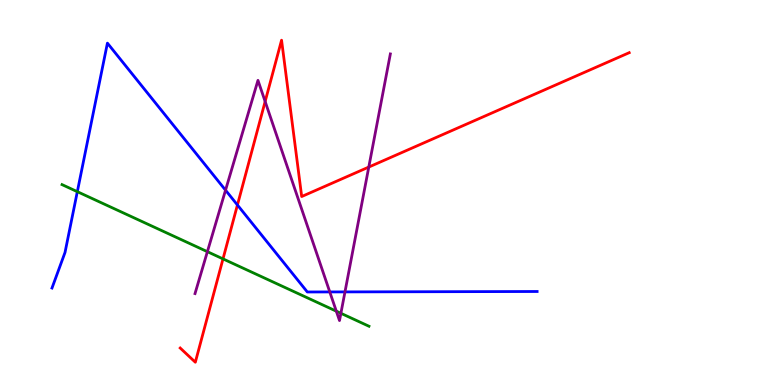[{'lines': ['blue', 'red'], 'intersections': [{'x': 3.06, 'y': 4.68}]}, {'lines': ['green', 'red'], 'intersections': [{'x': 2.88, 'y': 3.28}]}, {'lines': ['purple', 'red'], 'intersections': [{'x': 3.42, 'y': 7.36}, {'x': 4.76, 'y': 5.66}]}, {'lines': ['blue', 'green'], 'intersections': [{'x': 0.998, 'y': 5.02}]}, {'lines': ['blue', 'purple'], 'intersections': [{'x': 2.91, 'y': 5.06}, {'x': 4.26, 'y': 2.42}, {'x': 4.45, 'y': 2.42}]}, {'lines': ['green', 'purple'], 'intersections': [{'x': 2.68, 'y': 3.46}, {'x': 4.34, 'y': 1.92}, {'x': 4.4, 'y': 1.86}]}]